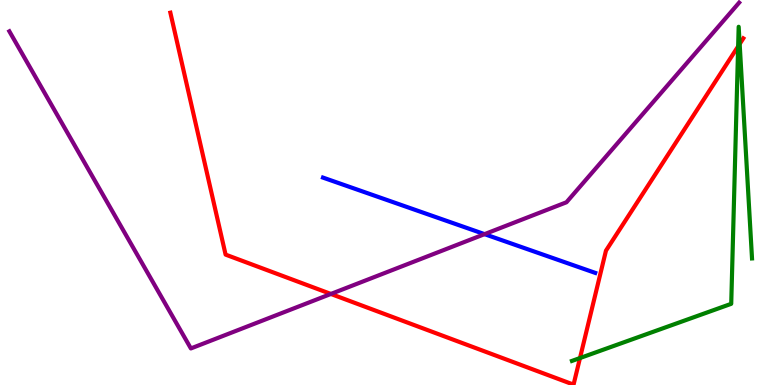[{'lines': ['blue', 'red'], 'intersections': []}, {'lines': ['green', 'red'], 'intersections': [{'x': 7.48, 'y': 0.7}, {'x': 9.52, 'y': 8.8}, {'x': 9.54, 'y': 8.86}]}, {'lines': ['purple', 'red'], 'intersections': [{'x': 4.27, 'y': 2.36}]}, {'lines': ['blue', 'green'], 'intersections': []}, {'lines': ['blue', 'purple'], 'intersections': [{'x': 6.25, 'y': 3.92}]}, {'lines': ['green', 'purple'], 'intersections': []}]